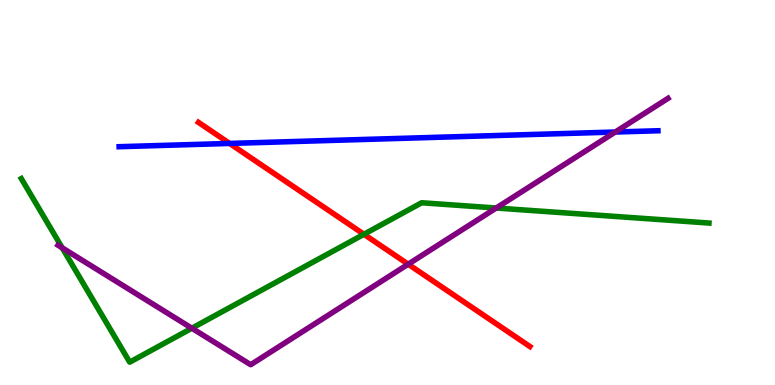[{'lines': ['blue', 'red'], 'intersections': [{'x': 2.96, 'y': 6.27}]}, {'lines': ['green', 'red'], 'intersections': [{'x': 4.7, 'y': 3.91}]}, {'lines': ['purple', 'red'], 'intersections': [{'x': 5.27, 'y': 3.14}]}, {'lines': ['blue', 'green'], 'intersections': []}, {'lines': ['blue', 'purple'], 'intersections': [{'x': 7.94, 'y': 6.57}]}, {'lines': ['green', 'purple'], 'intersections': [{'x': 0.803, 'y': 3.56}, {'x': 2.48, 'y': 1.47}, {'x': 6.4, 'y': 4.6}]}]